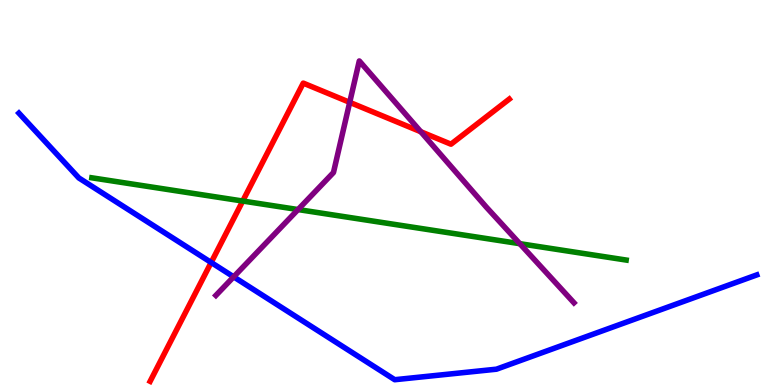[{'lines': ['blue', 'red'], 'intersections': [{'x': 2.72, 'y': 3.18}]}, {'lines': ['green', 'red'], 'intersections': [{'x': 3.13, 'y': 4.78}]}, {'lines': ['purple', 'red'], 'intersections': [{'x': 4.51, 'y': 7.34}, {'x': 5.43, 'y': 6.58}]}, {'lines': ['blue', 'green'], 'intersections': []}, {'lines': ['blue', 'purple'], 'intersections': [{'x': 3.01, 'y': 2.81}]}, {'lines': ['green', 'purple'], 'intersections': [{'x': 3.85, 'y': 4.56}, {'x': 6.71, 'y': 3.67}]}]